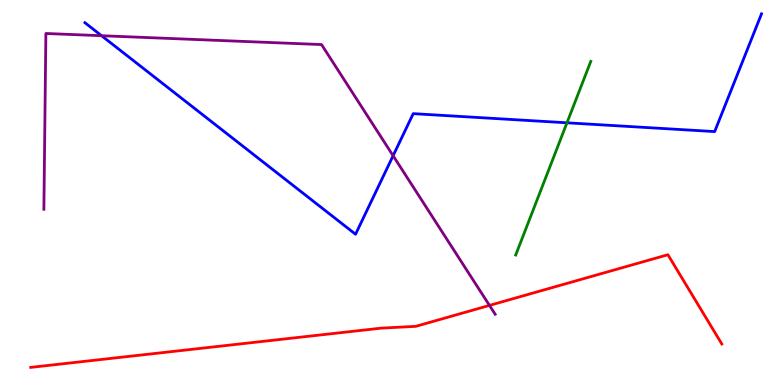[{'lines': ['blue', 'red'], 'intersections': []}, {'lines': ['green', 'red'], 'intersections': []}, {'lines': ['purple', 'red'], 'intersections': [{'x': 6.32, 'y': 2.07}]}, {'lines': ['blue', 'green'], 'intersections': [{'x': 7.32, 'y': 6.81}]}, {'lines': ['blue', 'purple'], 'intersections': [{'x': 1.31, 'y': 9.07}, {'x': 5.07, 'y': 5.95}]}, {'lines': ['green', 'purple'], 'intersections': []}]